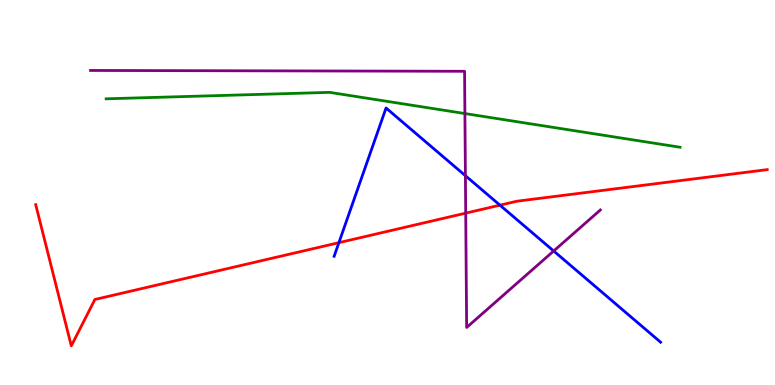[{'lines': ['blue', 'red'], 'intersections': [{'x': 4.37, 'y': 3.7}, {'x': 6.45, 'y': 4.67}]}, {'lines': ['green', 'red'], 'intersections': []}, {'lines': ['purple', 'red'], 'intersections': [{'x': 6.01, 'y': 4.46}]}, {'lines': ['blue', 'green'], 'intersections': []}, {'lines': ['blue', 'purple'], 'intersections': [{'x': 6.01, 'y': 5.44}, {'x': 7.14, 'y': 3.48}]}, {'lines': ['green', 'purple'], 'intersections': [{'x': 6.0, 'y': 7.05}]}]